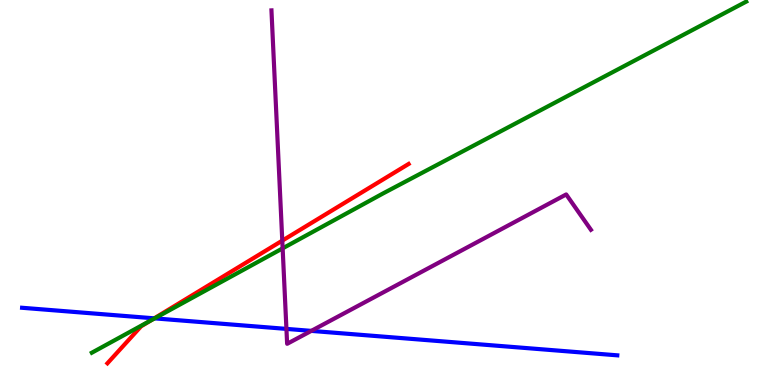[{'lines': ['blue', 'red'], 'intersections': [{'x': 1.99, 'y': 1.73}]}, {'lines': ['green', 'red'], 'intersections': [{'x': 1.94, 'y': 1.67}]}, {'lines': ['purple', 'red'], 'intersections': [{'x': 3.64, 'y': 3.75}]}, {'lines': ['blue', 'green'], 'intersections': [{'x': 2.0, 'y': 1.73}]}, {'lines': ['blue', 'purple'], 'intersections': [{'x': 3.7, 'y': 1.46}, {'x': 4.02, 'y': 1.41}]}, {'lines': ['green', 'purple'], 'intersections': [{'x': 3.65, 'y': 3.55}]}]